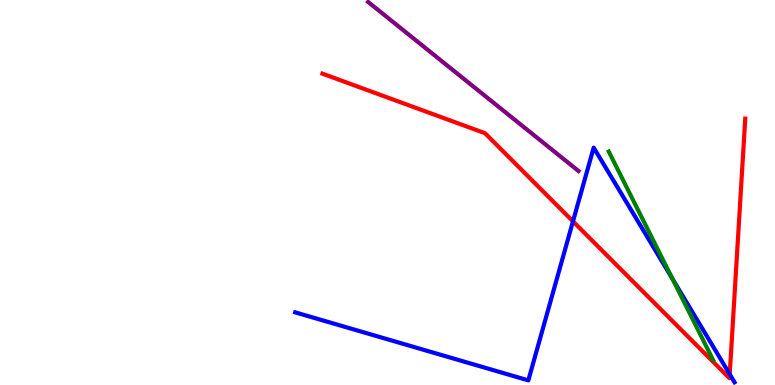[{'lines': ['blue', 'red'], 'intersections': [{'x': 7.39, 'y': 4.25}, {'x': 9.42, 'y': 0.279}]}, {'lines': ['green', 'red'], 'intersections': []}, {'lines': ['purple', 'red'], 'intersections': []}, {'lines': ['blue', 'green'], 'intersections': [{'x': 8.68, 'y': 2.75}]}, {'lines': ['blue', 'purple'], 'intersections': []}, {'lines': ['green', 'purple'], 'intersections': []}]